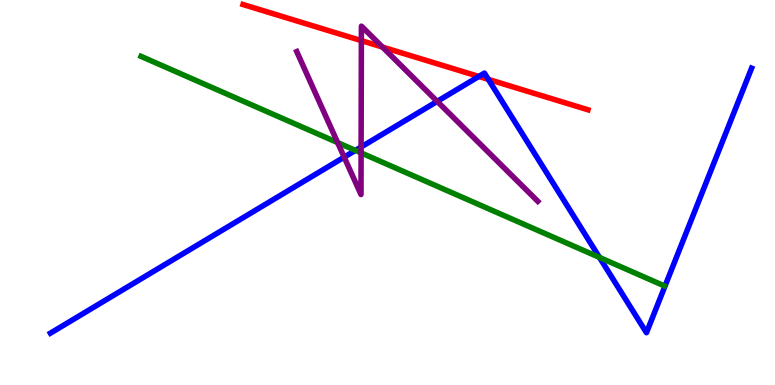[{'lines': ['blue', 'red'], 'intersections': [{'x': 6.18, 'y': 8.01}, {'x': 6.3, 'y': 7.94}]}, {'lines': ['green', 'red'], 'intersections': []}, {'lines': ['purple', 'red'], 'intersections': [{'x': 4.66, 'y': 8.94}, {'x': 4.94, 'y': 8.78}]}, {'lines': ['blue', 'green'], 'intersections': [{'x': 4.59, 'y': 6.09}, {'x': 7.74, 'y': 3.31}]}, {'lines': ['blue', 'purple'], 'intersections': [{'x': 4.44, 'y': 5.92}, {'x': 4.66, 'y': 6.18}, {'x': 5.64, 'y': 7.37}]}, {'lines': ['green', 'purple'], 'intersections': [{'x': 4.36, 'y': 6.3}, {'x': 4.66, 'y': 6.03}]}]